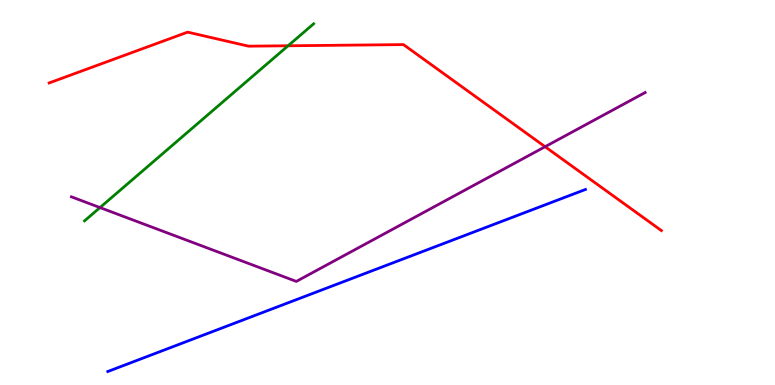[{'lines': ['blue', 'red'], 'intersections': []}, {'lines': ['green', 'red'], 'intersections': [{'x': 3.72, 'y': 8.81}]}, {'lines': ['purple', 'red'], 'intersections': [{'x': 7.03, 'y': 6.19}]}, {'lines': ['blue', 'green'], 'intersections': []}, {'lines': ['blue', 'purple'], 'intersections': []}, {'lines': ['green', 'purple'], 'intersections': [{'x': 1.29, 'y': 4.61}]}]